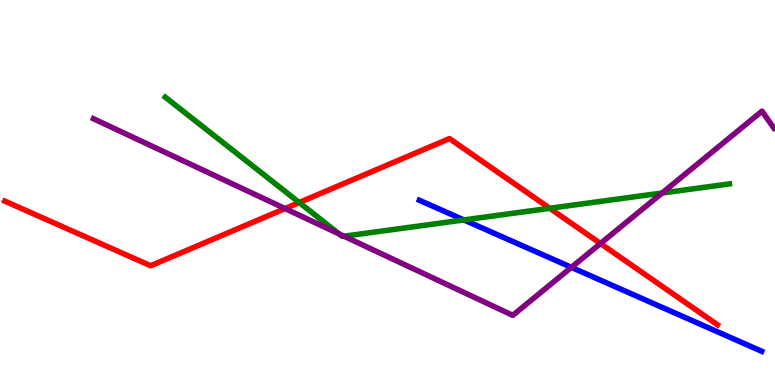[{'lines': ['blue', 'red'], 'intersections': []}, {'lines': ['green', 'red'], 'intersections': [{'x': 3.86, 'y': 4.74}, {'x': 7.09, 'y': 4.59}]}, {'lines': ['purple', 'red'], 'intersections': [{'x': 3.68, 'y': 4.58}, {'x': 7.75, 'y': 3.67}]}, {'lines': ['blue', 'green'], 'intersections': [{'x': 5.99, 'y': 4.29}]}, {'lines': ['blue', 'purple'], 'intersections': [{'x': 7.37, 'y': 3.06}]}, {'lines': ['green', 'purple'], 'intersections': [{'x': 4.38, 'y': 3.92}, {'x': 4.44, 'y': 3.86}, {'x': 8.54, 'y': 4.99}]}]